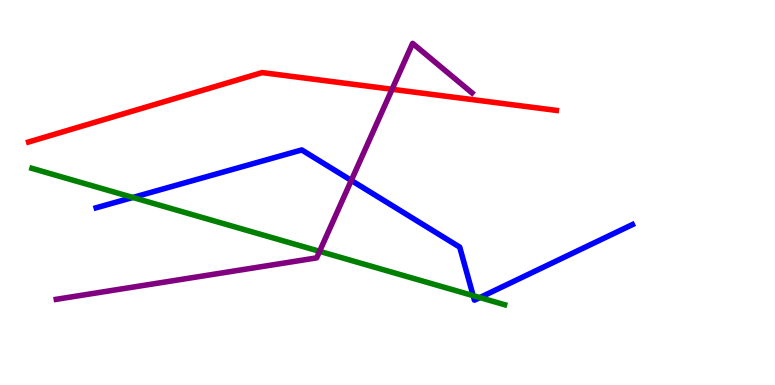[{'lines': ['blue', 'red'], 'intersections': []}, {'lines': ['green', 'red'], 'intersections': []}, {'lines': ['purple', 'red'], 'intersections': [{'x': 5.06, 'y': 7.68}]}, {'lines': ['blue', 'green'], 'intersections': [{'x': 1.71, 'y': 4.87}, {'x': 6.11, 'y': 2.32}, {'x': 6.19, 'y': 2.27}]}, {'lines': ['blue', 'purple'], 'intersections': [{'x': 4.53, 'y': 5.31}]}, {'lines': ['green', 'purple'], 'intersections': [{'x': 4.12, 'y': 3.47}]}]